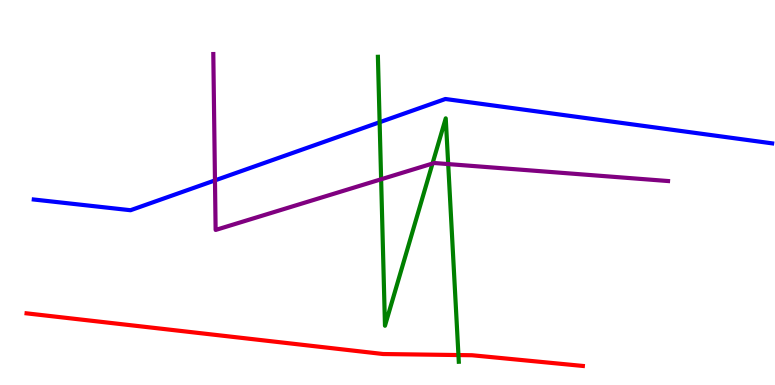[{'lines': ['blue', 'red'], 'intersections': []}, {'lines': ['green', 'red'], 'intersections': [{'x': 5.92, 'y': 0.778}]}, {'lines': ['purple', 'red'], 'intersections': []}, {'lines': ['blue', 'green'], 'intersections': [{'x': 4.9, 'y': 6.83}]}, {'lines': ['blue', 'purple'], 'intersections': [{'x': 2.77, 'y': 5.31}]}, {'lines': ['green', 'purple'], 'intersections': [{'x': 4.92, 'y': 5.34}, {'x': 5.58, 'y': 5.75}, {'x': 5.78, 'y': 5.74}]}]